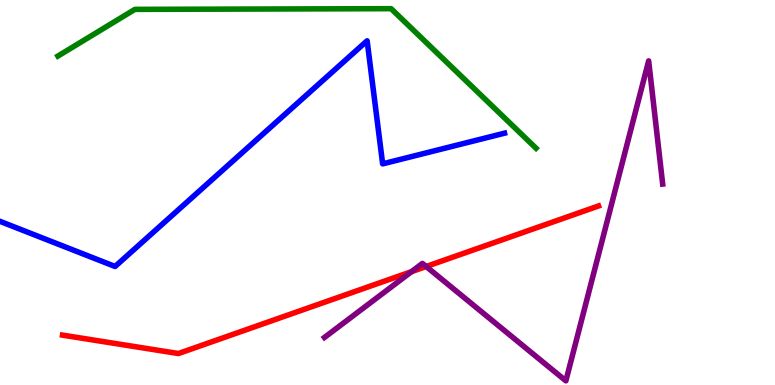[{'lines': ['blue', 'red'], 'intersections': []}, {'lines': ['green', 'red'], 'intersections': []}, {'lines': ['purple', 'red'], 'intersections': [{'x': 5.31, 'y': 2.94}, {'x': 5.5, 'y': 3.08}]}, {'lines': ['blue', 'green'], 'intersections': []}, {'lines': ['blue', 'purple'], 'intersections': []}, {'lines': ['green', 'purple'], 'intersections': []}]